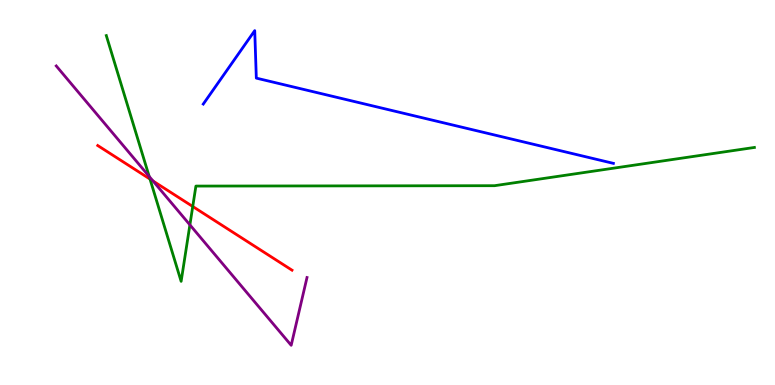[{'lines': ['blue', 'red'], 'intersections': []}, {'lines': ['green', 'red'], 'intersections': [{'x': 1.94, 'y': 5.35}, {'x': 2.49, 'y': 4.64}]}, {'lines': ['purple', 'red'], 'intersections': [{'x': 1.97, 'y': 5.3}]}, {'lines': ['blue', 'green'], 'intersections': []}, {'lines': ['blue', 'purple'], 'intersections': []}, {'lines': ['green', 'purple'], 'intersections': [{'x': 1.93, 'y': 5.42}, {'x': 2.45, 'y': 4.16}]}]